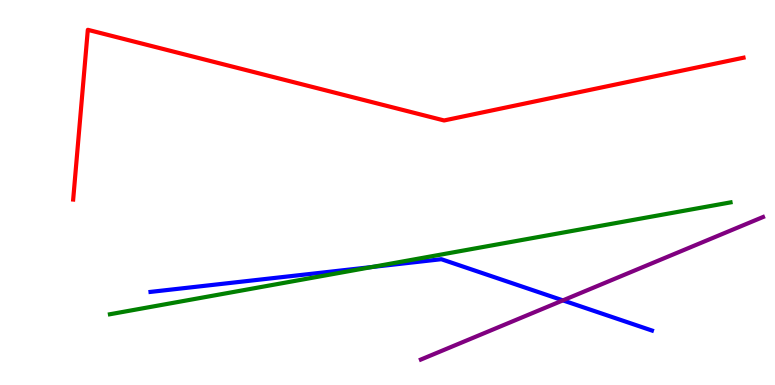[{'lines': ['blue', 'red'], 'intersections': []}, {'lines': ['green', 'red'], 'intersections': []}, {'lines': ['purple', 'red'], 'intersections': []}, {'lines': ['blue', 'green'], 'intersections': [{'x': 4.8, 'y': 3.07}]}, {'lines': ['blue', 'purple'], 'intersections': [{'x': 7.26, 'y': 2.2}]}, {'lines': ['green', 'purple'], 'intersections': []}]